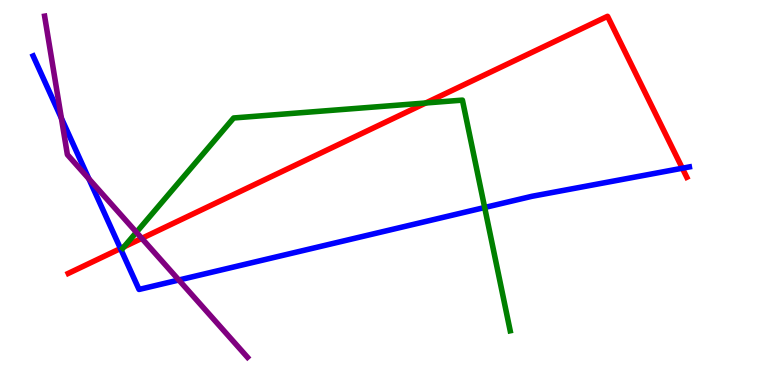[{'lines': ['blue', 'red'], 'intersections': [{'x': 1.55, 'y': 3.55}, {'x': 8.8, 'y': 5.63}]}, {'lines': ['green', 'red'], 'intersections': [{'x': 1.6, 'y': 3.59}, {'x': 5.49, 'y': 7.33}]}, {'lines': ['purple', 'red'], 'intersections': [{'x': 1.83, 'y': 3.81}]}, {'lines': ['blue', 'green'], 'intersections': [{'x': 6.25, 'y': 4.61}]}, {'lines': ['blue', 'purple'], 'intersections': [{'x': 0.792, 'y': 6.93}, {'x': 1.15, 'y': 5.36}, {'x': 2.31, 'y': 2.73}]}, {'lines': ['green', 'purple'], 'intersections': [{'x': 1.76, 'y': 3.97}]}]